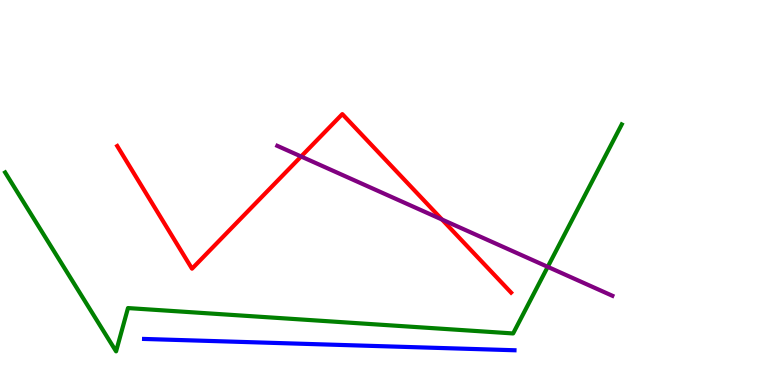[{'lines': ['blue', 'red'], 'intersections': []}, {'lines': ['green', 'red'], 'intersections': []}, {'lines': ['purple', 'red'], 'intersections': [{'x': 3.89, 'y': 5.94}, {'x': 5.7, 'y': 4.3}]}, {'lines': ['blue', 'green'], 'intersections': []}, {'lines': ['blue', 'purple'], 'intersections': []}, {'lines': ['green', 'purple'], 'intersections': [{'x': 7.07, 'y': 3.07}]}]